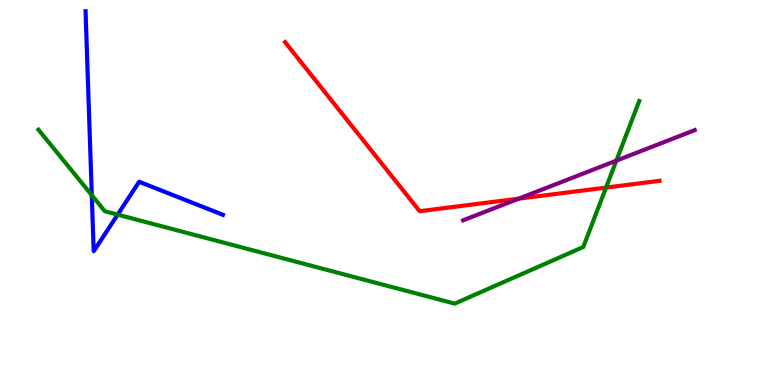[{'lines': ['blue', 'red'], 'intersections': []}, {'lines': ['green', 'red'], 'intersections': [{'x': 7.82, 'y': 5.13}]}, {'lines': ['purple', 'red'], 'intersections': [{'x': 6.69, 'y': 4.84}]}, {'lines': ['blue', 'green'], 'intersections': [{'x': 1.18, 'y': 4.93}, {'x': 1.52, 'y': 4.43}]}, {'lines': ['blue', 'purple'], 'intersections': []}, {'lines': ['green', 'purple'], 'intersections': [{'x': 7.95, 'y': 5.83}]}]